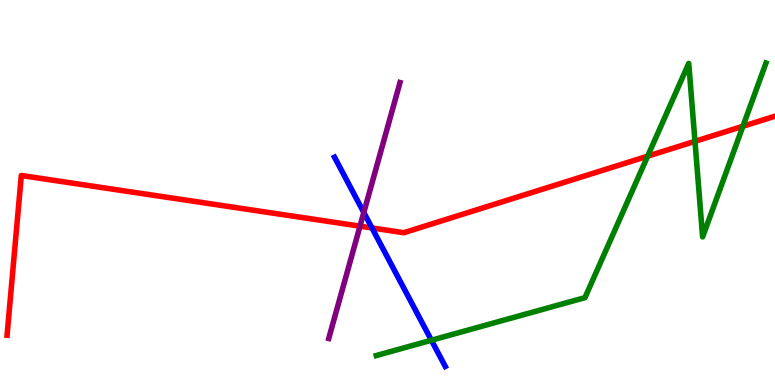[{'lines': ['blue', 'red'], 'intersections': [{'x': 4.8, 'y': 4.08}]}, {'lines': ['green', 'red'], 'intersections': [{'x': 8.36, 'y': 5.94}, {'x': 8.97, 'y': 6.33}, {'x': 9.59, 'y': 6.72}]}, {'lines': ['purple', 'red'], 'intersections': [{'x': 4.65, 'y': 4.13}]}, {'lines': ['blue', 'green'], 'intersections': [{'x': 5.57, 'y': 1.16}]}, {'lines': ['blue', 'purple'], 'intersections': [{'x': 4.69, 'y': 4.48}]}, {'lines': ['green', 'purple'], 'intersections': []}]